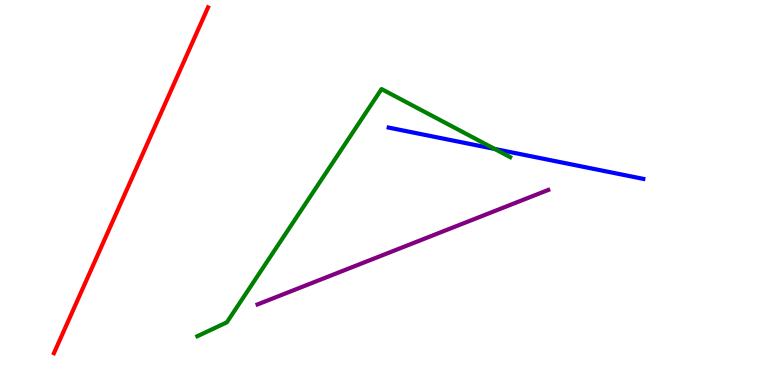[{'lines': ['blue', 'red'], 'intersections': []}, {'lines': ['green', 'red'], 'intersections': []}, {'lines': ['purple', 'red'], 'intersections': []}, {'lines': ['blue', 'green'], 'intersections': [{'x': 6.38, 'y': 6.13}]}, {'lines': ['blue', 'purple'], 'intersections': []}, {'lines': ['green', 'purple'], 'intersections': []}]